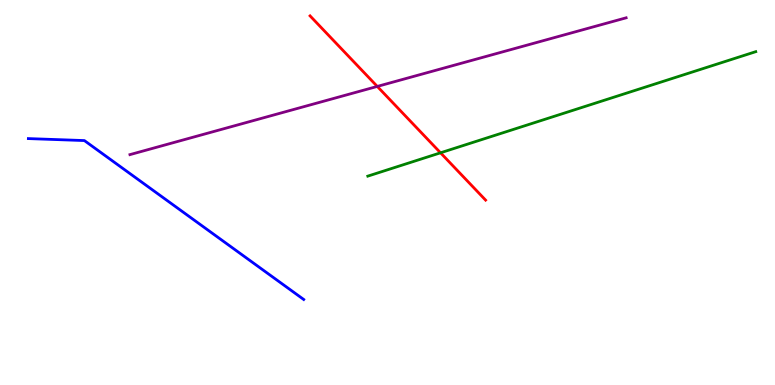[{'lines': ['blue', 'red'], 'intersections': []}, {'lines': ['green', 'red'], 'intersections': [{'x': 5.68, 'y': 6.03}]}, {'lines': ['purple', 'red'], 'intersections': [{'x': 4.87, 'y': 7.76}]}, {'lines': ['blue', 'green'], 'intersections': []}, {'lines': ['blue', 'purple'], 'intersections': []}, {'lines': ['green', 'purple'], 'intersections': []}]